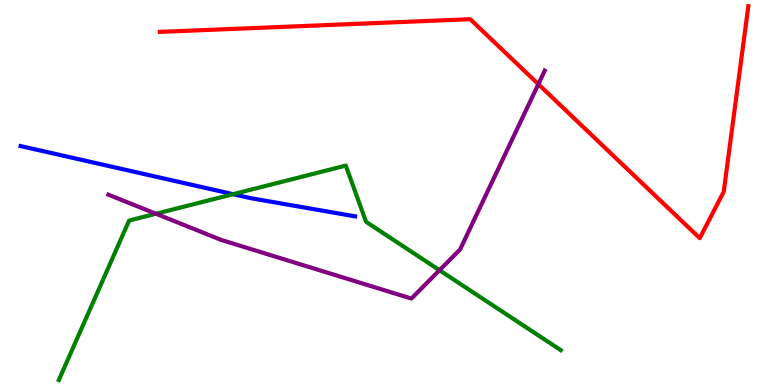[{'lines': ['blue', 'red'], 'intersections': []}, {'lines': ['green', 'red'], 'intersections': []}, {'lines': ['purple', 'red'], 'intersections': [{'x': 6.95, 'y': 7.81}]}, {'lines': ['blue', 'green'], 'intersections': [{'x': 3.01, 'y': 4.96}]}, {'lines': ['blue', 'purple'], 'intersections': []}, {'lines': ['green', 'purple'], 'intersections': [{'x': 2.01, 'y': 4.45}, {'x': 5.67, 'y': 2.98}]}]